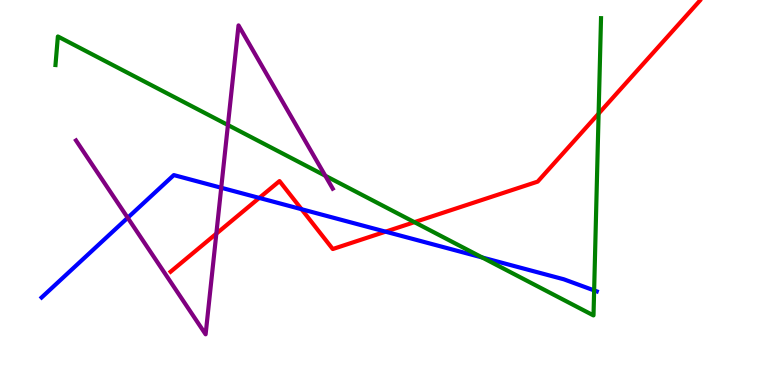[{'lines': ['blue', 'red'], 'intersections': [{'x': 3.35, 'y': 4.86}, {'x': 3.89, 'y': 4.57}, {'x': 4.97, 'y': 3.98}]}, {'lines': ['green', 'red'], 'intersections': [{'x': 5.35, 'y': 4.23}, {'x': 7.72, 'y': 7.05}]}, {'lines': ['purple', 'red'], 'intersections': [{'x': 2.79, 'y': 3.93}]}, {'lines': ['blue', 'green'], 'intersections': [{'x': 6.22, 'y': 3.31}, {'x': 7.67, 'y': 2.46}]}, {'lines': ['blue', 'purple'], 'intersections': [{'x': 1.65, 'y': 4.34}, {'x': 2.85, 'y': 5.12}]}, {'lines': ['green', 'purple'], 'intersections': [{'x': 2.94, 'y': 6.75}, {'x': 4.2, 'y': 5.44}]}]